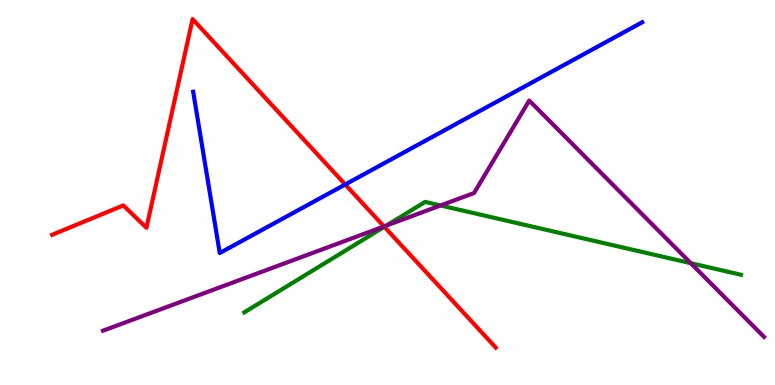[{'lines': ['blue', 'red'], 'intersections': [{'x': 4.45, 'y': 5.21}]}, {'lines': ['green', 'red'], 'intersections': [{'x': 4.96, 'y': 4.11}]}, {'lines': ['purple', 'red'], 'intersections': [{'x': 4.95, 'y': 4.12}]}, {'lines': ['blue', 'green'], 'intersections': []}, {'lines': ['blue', 'purple'], 'intersections': []}, {'lines': ['green', 'purple'], 'intersections': [{'x': 4.99, 'y': 4.14}, {'x': 5.69, 'y': 4.66}, {'x': 8.91, 'y': 3.16}]}]